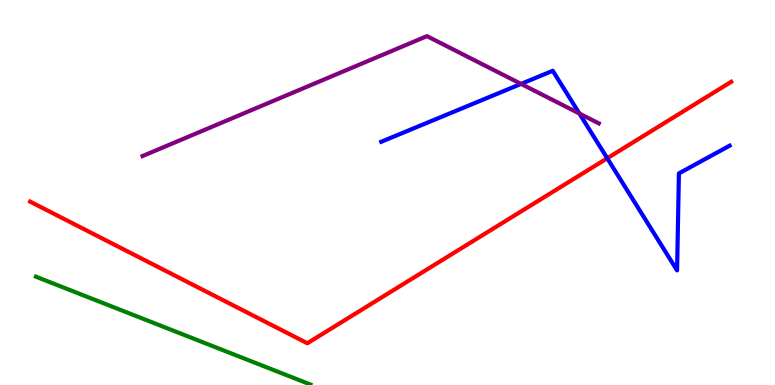[{'lines': ['blue', 'red'], 'intersections': [{'x': 7.84, 'y': 5.89}]}, {'lines': ['green', 'red'], 'intersections': []}, {'lines': ['purple', 'red'], 'intersections': []}, {'lines': ['blue', 'green'], 'intersections': []}, {'lines': ['blue', 'purple'], 'intersections': [{'x': 6.72, 'y': 7.82}, {'x': 7.48, 'y': 7.05}]}, {'lines': ['green', 'purple'], 'intersections': []}]